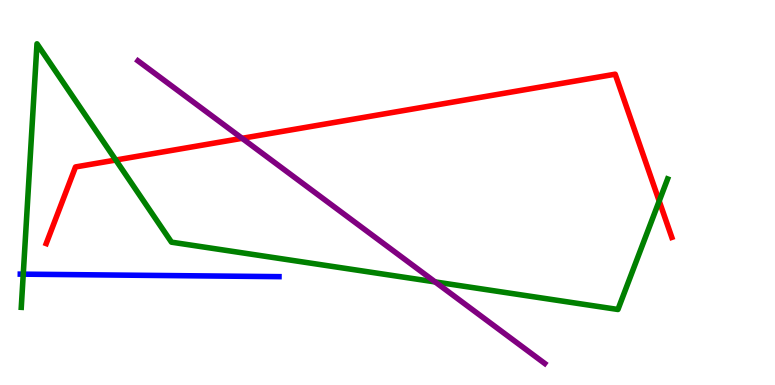[{'lines': ['blue', 'red'], 'intersections': []}, {'lines': ['green', 'red'], 'intersections': [{'x': 1.49, 'y': 5.84}, {'x': 8.51, 'y': 4.78}]}, {'lines': ['purple', 'red'], 'intersections': [{'x': 3.12, 'y': 6.41}]}, {'lines': ['blue', 'green'], 'intersections': [{'x': 0.3, 'y': 2.88}]}, {'lines': ['blue', 'purple'], 'intersections': []}, {'lines': ['green', 'purple'], 'intersections': [{'x': 5.61, 'y': 2.68}]}]